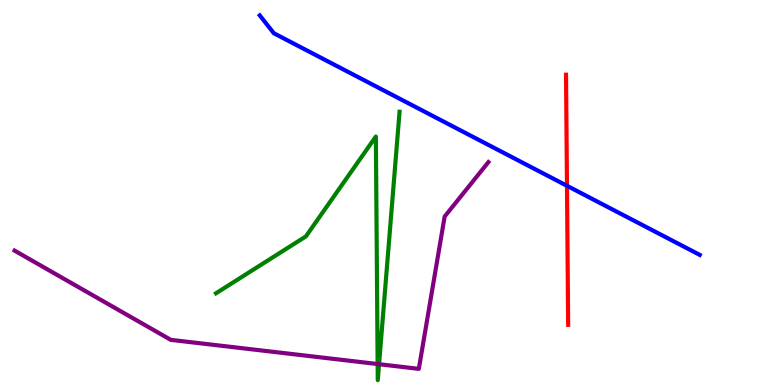[{'lines': ['blue', 'red'], 'intersections': [{'x': 7.32, 'y': 5.17}]}, {'lines': ['green', 'red'], 'intersections': []}, {'lines': ['purple', 'red'], 'intersections': []}, {'lines': ['blue', 'green'], 'intersections': []}, {'lines': ['blue', 'purple'], 'intersections': []}, {'lines': ['green', 'purple'], 'intersections': [{'x': 4.87, 'y': 0.544}, {'x': 4.89, 'y': 0.54}]}]